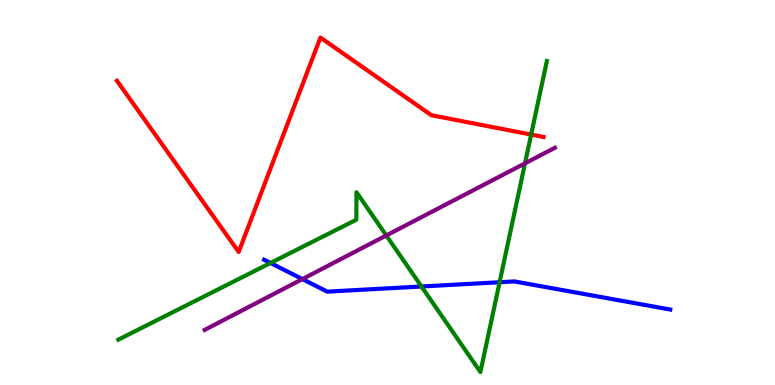[{'lines': ['blue', 'red'], 'intersections': []}, {'lines': ['green', 'red'], 'intersections': [{'x': 6.85, 'y': 6.5}]}, {'lines': ['purple', 'red'], 'intersections': []}, {'lines': ['blue', 'green'], 'intersections': [{'x': 3.49, 'y': 3.17}, {'x': 5.44, 'y': 2.56}, {'x': 6.45, 'y': 2.67}]}, {'lines': ['blue', 'purple'], 'intersections': [{'x': 3.9, 'y': 2.75}]}, {'lines': ['green', 'purple'], 'intersections': [{'x': 4.98, 'y': 3.88}, {'x': 6.77, 'y': 5.76}]}]